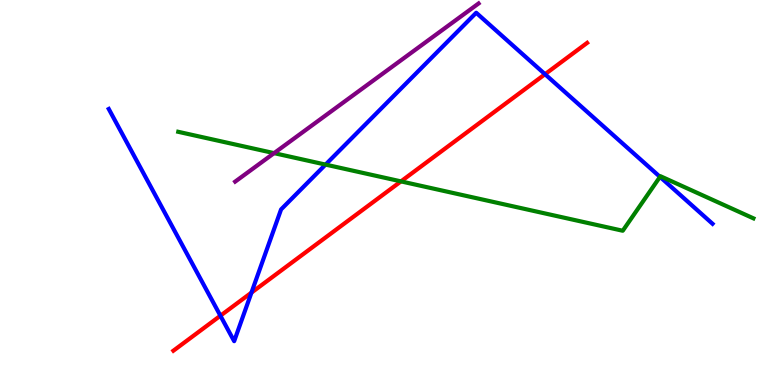[{'lines': ['blue', 'red'], 'intersections': [{'x': 2.84, 'y': 1.8}, {'x': 3.24, 'y': 2.4}, {'x': 7.03, 'y': 8.07}]}, {'lines': ['green', 'red'], 'intersections': [{'x': 5.17, 'y': 5.29}]}, {'lines': ['purple', 'red'], 'intersections': []}, {'lines': ['blue', 'green'], 'intersections': [{'x': 4.2, 'y': 5.72}, {'x': 8.52, 'y': 5.41}]}, {'lines': ['blue', 'purple'], 'intersections': []}, {'lines': ['green', 'purple'], 'intersections': [{'x': 3.54, 'y': 6.02}]}]